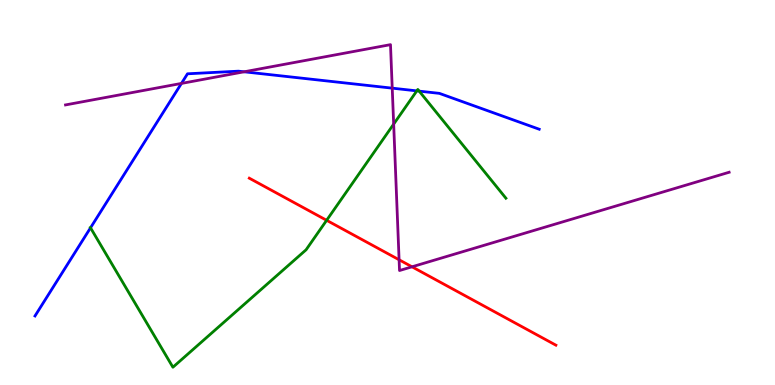[{'lines': ['blue', 'red'], 'intersections': []}, {'lines': ['green', 'red'], 'intersections': [{'x': 4.21, 'y': 4.28}]}, {'lines': ['purple', 'red'], 'intersections': [{'x': 5.15, 'y': 3.25}, {'x': 5.32, 'y': 3.07}]}, {'lines': ['blue', 'green'], 'intersections': [{'x': 1.17, 'y': 4.08}, {'x': 5.38, 'y': 7.64}, {'x': 5.41, 'y': 7.63}]}, {'lines': ['blue', 'purple'], 'intersections': [{'x': 2.34, 'y': 7.83}, {'x': 3.15, 'y': 8.14}, {'x': 5.06, 'y': 7.71}]}, {'lines': ['green', 'purple'], 'intersections': [{'x': 5.08, 'y': 6.78}]}]